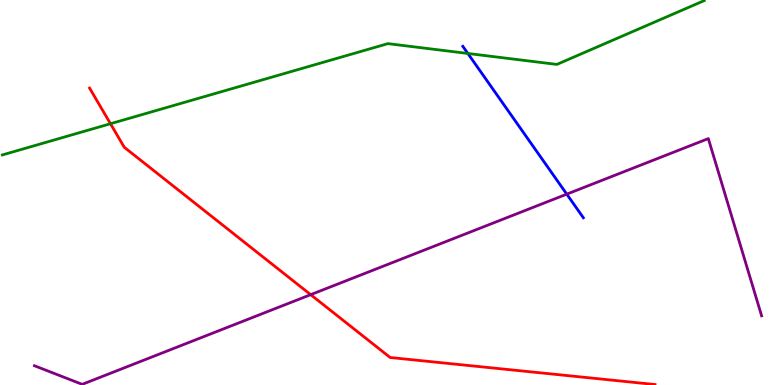[{'lines': ['blue', 'red'], 'intersections': []}, {'lines': ['green', 'red'], 'intersections': [{'x': 1.43, 'y': 6.79}]}, {'lines': ['purple', 'red'], 'intersections': [{'x': 4.01, 'y': 2.35}]}, {'lines': ['blue', 'green'], 'intersections': [{'x': 6.04, 'y': 8.61}]}, {'lines': ['blue', 'purple'], 'intersections': [{'x': 7.31, 'y': 4.96}]}, {'lines': ['green', 'purple'], 'intersections': []}]